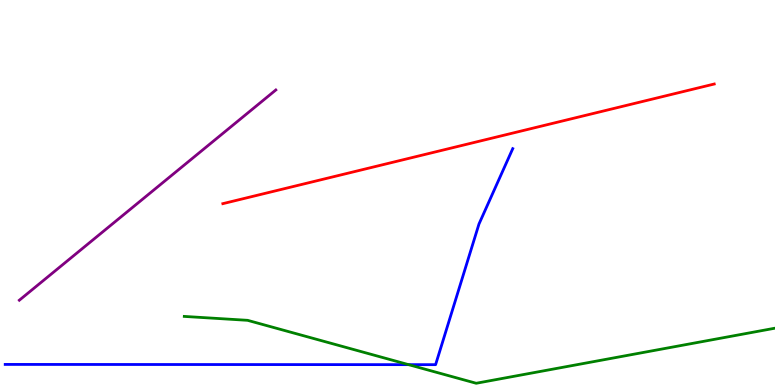[{'lines': ['blue', 'red'], 'intersections': []}, {'lines': ['green', 'red'], 'intersections': []}, {'lines': ['purple', 'red'], 'intersections': []}, {'lines': ['blue', 'green'], 'intersections': [{'x': 5.27, 'y': 0.529}]}, {'lines': ['blue', 'purple'], 'intersections': []}, {'lines': ['green', 'purple'], 'intersections': []}]